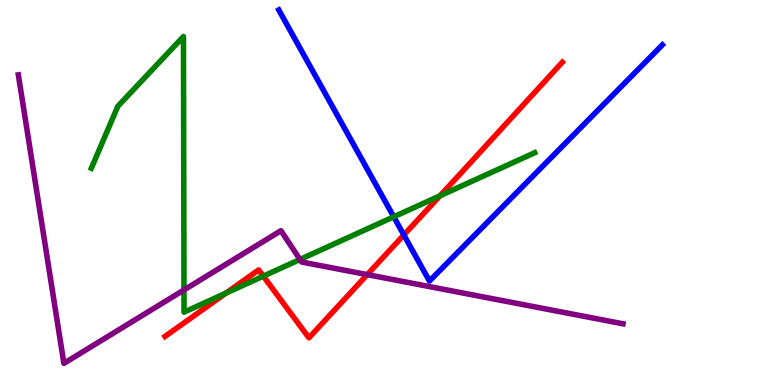[{'lines': ['blue', 'red'], 'intersections': [{'x': 5.21, 'y': 3.9}]}, {'lines': ['green', 'red'], 'intersections': [{'x': 2.92, 'y': 2.39}, {'x': 3.4, 'y': 2.83}, {'x': 5.68, 'y': 4.91}]}, {'lines': ['purple', 'red'], 'intersections': [{'x': 4.74, 'y': 2.87}]}, {'lines': ['blue', 'green'], 'intersections': [{'x': 5.08, 'y': 4.37}]}, {'lines': ['blue', 'purple'], 'intersections': []}, {'lines': ['green', 'purple'], 'intersections': [{'x': 2.37, 'y': 2.47}, {'x': 3.87, 'y': 3.26}]}]